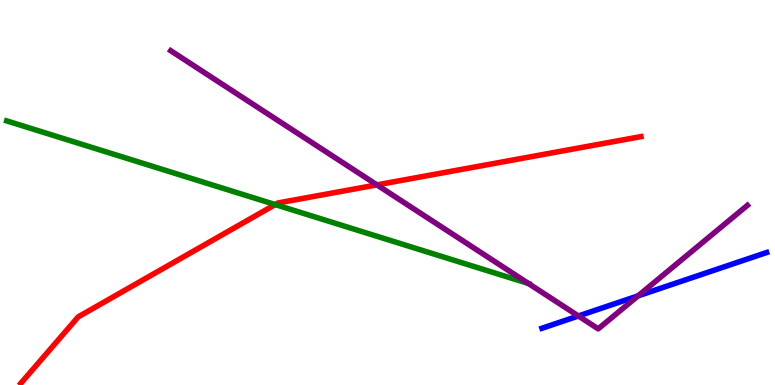[{'lines': ['blue', 'red'], 'intersections': []}, {'lines': ['green', 'red'], 'intersections': [{'x': 3.55, 'y': 4.69}]}, {'lines': ['purple', 'red'], 'intersections': [{'x': 4.86, 'y': 5.2}]}, {'lines': ['blue', 'green'], 'intersections': []}, {'lines': ['blue', 'purple'], 'intersections': [{'x': 7.46, 'y': 1.79}, {'x': 8.23, 'y': 2.32}]}, {'lines': ['green', 'purple'], 'intersections': [{'x': 6.82, 'y': 2.64}]}]